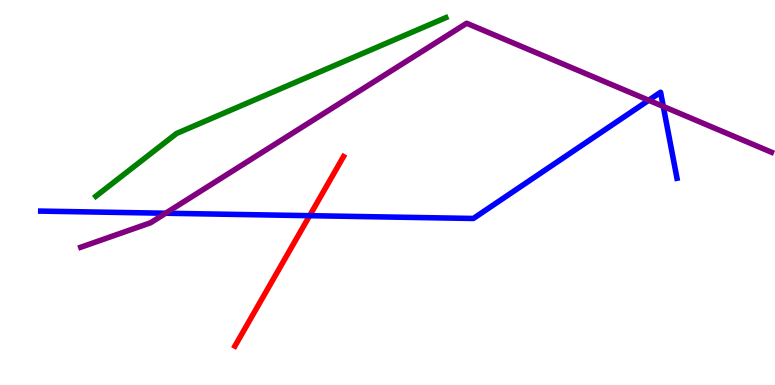[{'lines': ['blue', 'red'], 'intersections': [{'x': 4.0, 'y': 4.4}]}, {'lines': ['green', 'red'], 'intersections': []}, {'lines': ['purple', 'red'], 'intersections': []}, {'lines': ['blue', 'green'], 'intersections': []}, {'lines': ['blue', 'purple'], 'intersections': [{'x': 2.14, 'y': 4.46}, {'x': 8.37, 'y': 7.4}, {'x': 8.56, 'y': 7.24}]}, {'lines': ['green', 'purple'], 'intersections': []}]